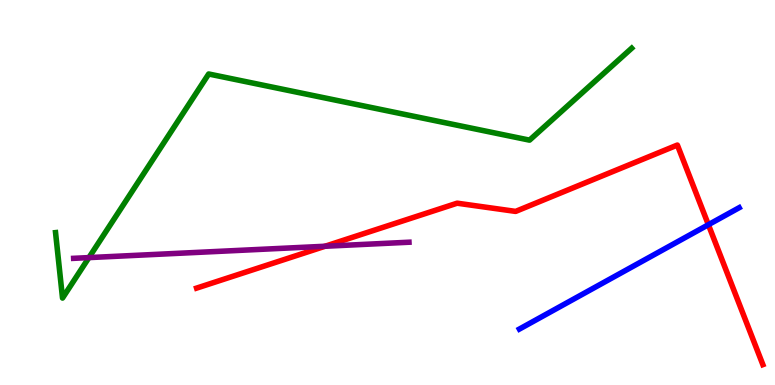[{'lines': ['blue', 'red'], 'intersections': [{'x': 9.14, 'y': 4.16}]}, {'lines': ['green', 'red'], 'intersections': []}, {'lines': ['purple', 'red'], 'intersections': [{'x': 4.19, 'y': 3.6}]}, {'lines': ['blue', 'green'], 'intersections': []}, {'lines': ['blue', 'purple'], 'intersections': []}, {'lines': ['green', 'purple'], 'intersections': [{'x': 1.15, 'y': 3.31}]}]